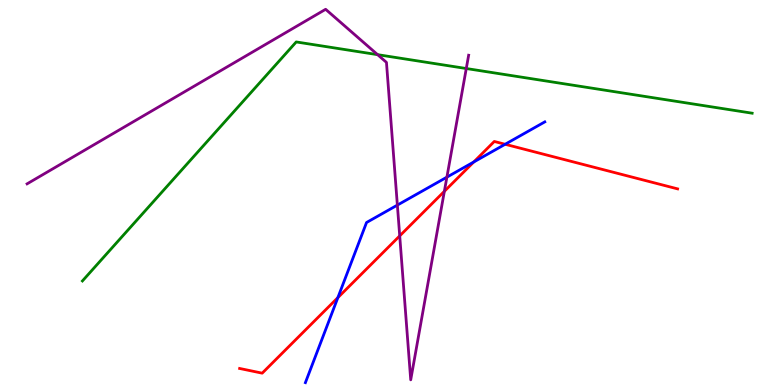[{'lines': ['blue', 'red'], 'intersections': [{'x': 4.36, 'y': 2.27}, {'x': 6.11, 'y': 5.79}, {'x': 6.52, 'y': 6.25}]}, {'lines': ['green', 'red'], 'intersections': []}, {'lines': ['purple', 'red'], 'intersections': [{'x': 5.16, 'y': 3.87}, {'x': 5.73, 'y': 5.03}]}, {'lines': ['blue', 'green'], 'intersections': []}, {'lines': ['blue', 'purple'], 'intersections': [{'x': 5.13, 'y': 4.67}, {'x': 5.77, 'y': 5.4}]}, {'lines': ['green', 'purple'], 'intersections': [{'x': 4.87, 'y': 8.58}, {'x': 6.02, 'y': 8.22}]}]